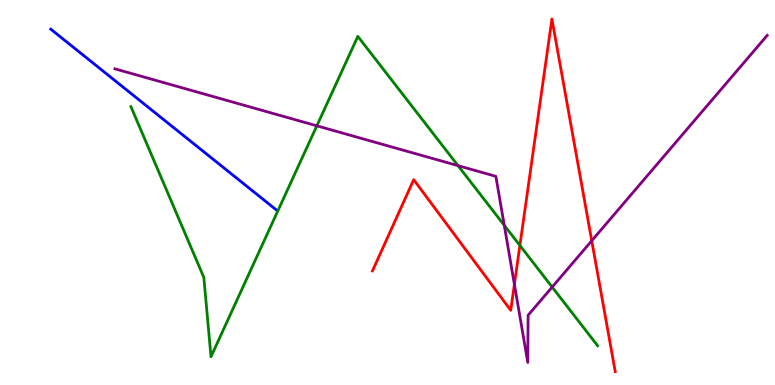[{'lines': ['blue', 'red'], 'intersections': []}, {'lines': ['green', 'red'], 'intersections': [{'x': 6.71, 'y': 3.62}]}, {'lines': ['purple', 'red'], 'intersections': [{'x': 6.64, 'y': 2.61}, {'x': 7.64, 'y': 3.75}]}, {'lines': ['blue', 'green'], 'intersections': []}, {'lines': ['blue', 'purple'], 'intersections': []}, {'lines': ['green', 'purple'], 'intersections': [{'x': 4.09, 'y': 6.73}, {'x': 5.91, 'y': 5.7}, {'x': 6.51, 'y': 4.15}, {'x': 7.12, 'y': 2.54}]}]